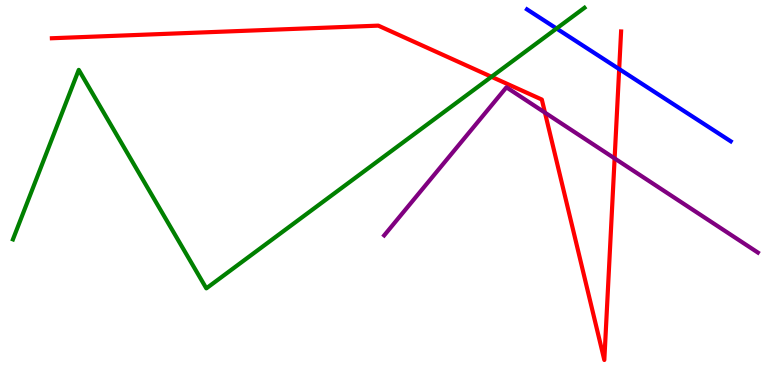[{'lines': ['blue', 'red'], 'intersections': [{'x': 7.99, 'y': 8.21}]}, {'lines': ['green', 'red'], 'intersections': [{'x': 6.34, 'y': 8.01}]}, {'lines': ['purple', 'red'], 'intersections': [{'x': 7.03, 'y': 7.07}, {'x': 7.93, 'y': 5.89}]}, {'lines': ['blue', 'green'], 'intersections': [{'x': 7.18, 'y': 9.26}]}, {'lines': ['blue', 'purple'], 'intersections': []}, {'lines': ['green', 'purple'], 'intersections': []}]